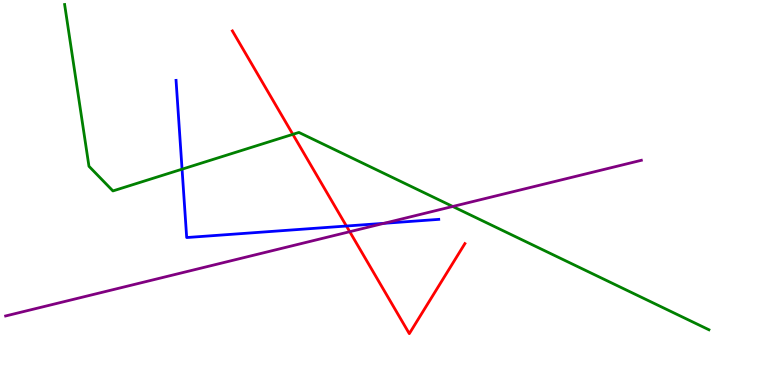[{'lines': ['blue', 'red'], 'intersections': [{'x': 4.47, 'y': 4.13}]}, {'lines': ['green', 'red'], 'intersections': [{'x': 3.78, 'y': 6.51}]}, {'lines': ['purple', 'red'], 'intersections': [{'x': 4.51, 'y': 3.98}]}, {'lines': ['blue', 'green'], 'intersections': [{'x': 2.35, 'y': 5.61}]}, {'lines': ['blue', 'purple'], 'intersections': [{'x': 4.95, 'y': 4.2}]}, {'lines': ['green', 'purple'], 'intersections': [{'x': 5.84, 'y': 4.64}]}]